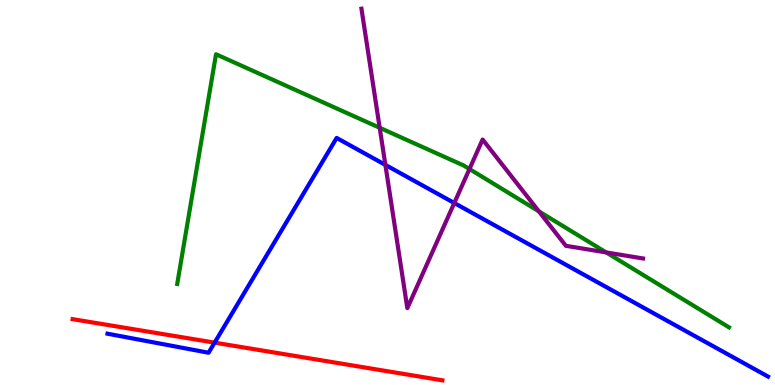[{'lines': ['blue', 'red'], 'intersections': [{'x': 2.77, 'y': 1.1}]}, {'lines': ['green', 'red'], 'intersections': []}, {'lines': ['purple', 'red'], 'intersections': []}, {'lines': ['blue', 'green'], 'intersections': []}, {'lines': ['blue', 'purple'], 'intersections': [{'x': 4.97, 'y': 5.72}, {'x': 5.86, 'y': 4.73}]}, {'lines': ['green', 'purple'], 'intersections': [{'x': 4.9, 'y': 6.68}, {'x': 6.06, 'y': 5.61}, {'x': 6.95, 'y': 4.51}, {'x': 7.82, 'y': 3.44}]}]